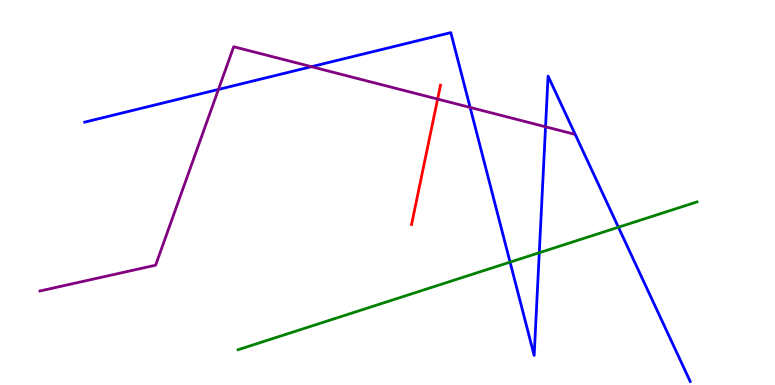[{'lines': ['blue', 'red'], 'intersections': []}, {'lines': ['green', 'red'], 'intersections': []}, {'lines': ['purple', 'red'], 'intersections': [{'x': 5.65, 'y': 7.43}]}, {'lines': ['blue', 'green'], 'intersections': [{'x': 6.58, 'y': 3.19}, {'x': 6.96, 'y': 3.44}, {'x': 7.98, 'y': 4.1}]}, {'lines': ['blue', 'purple'], 'intersections': [{'x': 2.82, 'y': 7.68}, {'x': 4.02, 'y': 8.27}, {'x': 6.07, 'y': 7.21}, {'x': 7.04, 'y': 6.71}]}, {'lines': ['green', 'purple'], 'intersections': []}]